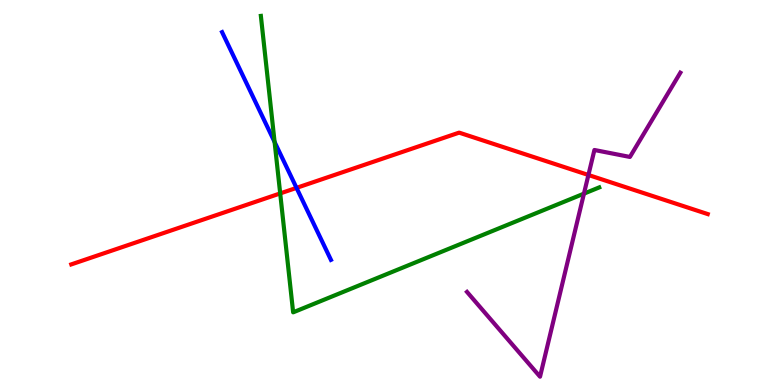[{'lines': ['blue', 'red'], 'intersections': [{'x': 3.83, 'y': 5.12}]}, {'lines': ['green', 'red'], 'intersections': [{'x': 3.62, 'y': 4.98}]}, {'lines': ['purple', 'red'], 'intersections': [{'x': 7.59, 'y': 5.45}]}, {'lines': ['blue', 'green'], 'intersections': [{'x': 3.54, 'y': 6.31}]}, {'lines': ['blue', 'purple'], 'intersections': []}, {'lines': ['green', 'purple'], 'intersections': [{'x': 7.53, 'y': 4.97}]}]